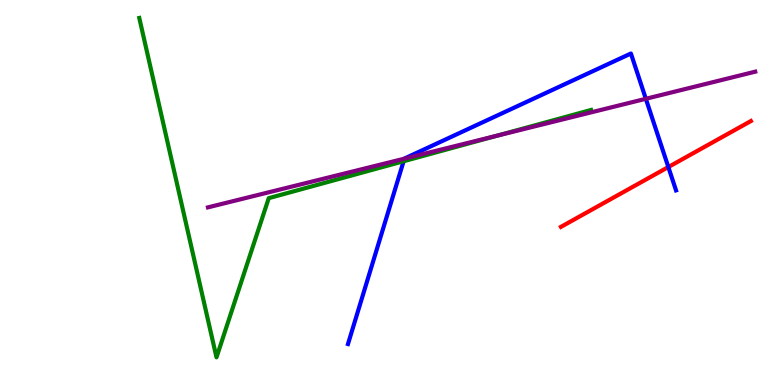[{'lines': ['blue', 'red'], 'intersections': [{'x': 8.62, 'y': 5.66}]}, {'lines': ['green', 'red'], 'intersections': []}, {'lines': ['purple', 'red'], 'intersections': []}, {'lines': ['blue', 'green'], 'intersections': [{'x': 5.21, 'y': 5.81}]}, {'lines': ['blue', 'purple'], 'intersections': [{'x': 5.22, 'y': 5.88}, {'x': 8.33, 'y': 7.43}]}, {'lines': ['green', 'purple'], 'intersections': [{'x': 6.41, 'y': 6.47}]}]